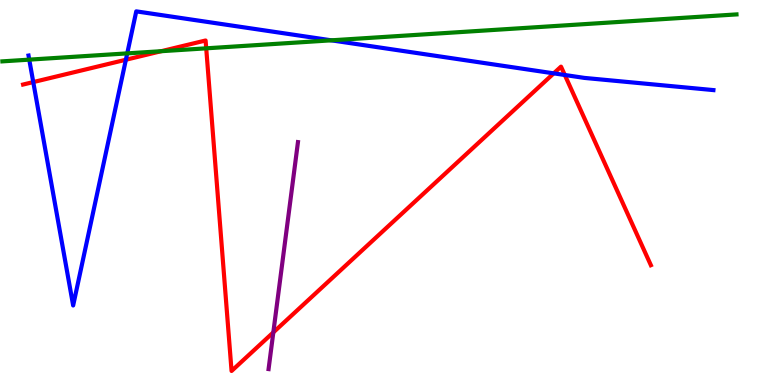[{'lines': ['blue', 'red'], 'intersections': [{'x': 0.429, 'y': 7.87}, {'x': 1.62, 'y': 8.45}, {'x': 7.14, 'y': 8.09}, {'x': 7.29, 'y': 8.05}]}, {'lines': ['green', 'red'], 'intersections': [{'x': 2.08, 'y': 8.67}, {'x': 2.66, 'y': 8.74}]}, {'lines': ['purple', 'red'], 'intersections': [{'x': 3.53, 'y': 1.37}]}, {'lines': ['blue', 'green'], 'intersections': [{'x': 0.377, 'y': 8.45}, {'x': 1.64, 'y': 8.61}, {'x': 4.28, 'y': 8.95}]}, {'lines': ['blue', 'purple'], 'intersections': []}, {'lines': ['green', 'purple'], 'intersections': []}]